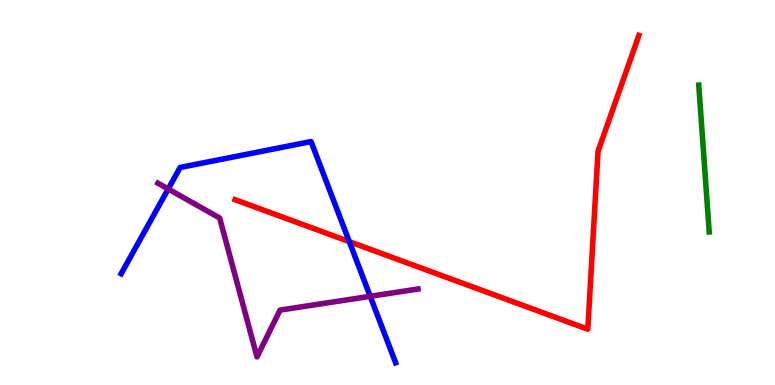[{'lines': ['blue', 'red'], 'intersections': [{'x': 4.51, 'y': 3.72}]}, {'lines': ['green', 'red'], 'intersections': []}, {'lines': ['purple', 'red'], 'intersections': []}, {'lines': ['blue', 'green'], 'intersections': []}, {'lines': ['blue', 'purple'], 'intersections': [{'x': 2.17, 'y': 5.09}, {'x': 4.78, 'y': 2.3}]}, {'lines': ['green', 'purple'], 'intersections': []}]